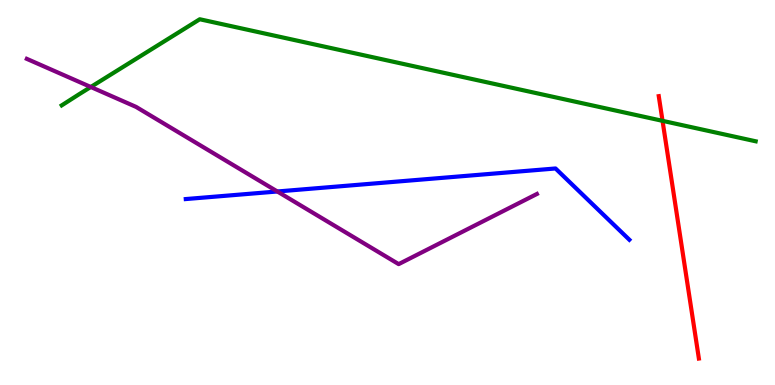[{'lines': ['blue', 'red'], 'intersections': []}, {'lines': ['green', 'red'], 'intersections': [{'x': 8.55, 'y': 6.86}]}, {'lines': ['purple', 'red'], 'intersections': []}, {'lines': ['blue', 'green'], 'intersections': []}, {'lines': ['blue', 'purple'], 'intersections': [{'x': 3.58, 'y': 5.03}]}, {'lines': ['green', 'purple'], 'intersections': [{'x': 1.17, 'y': 7.74}]}]